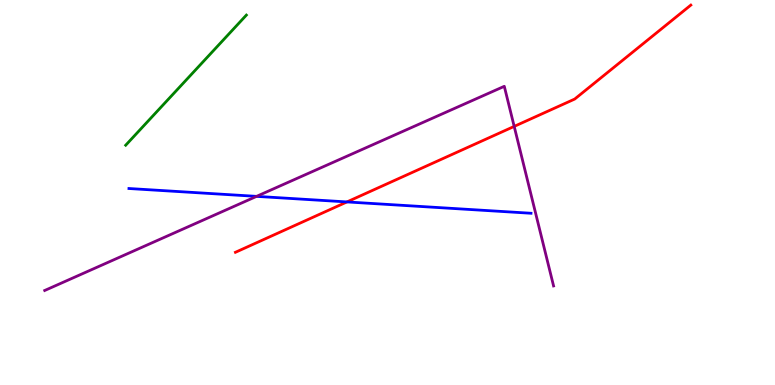[{'lines': ['blue', 'red'], 'intersections': [{'x': 4.48, 'y': 4.76}]}, {'lines': ['green', 'red'], 'intersections': []}, {'lines': ['purple', 'red'], 'intersections': [{'x': 6.63, 'y': 6.72}]}, {'lines': ['blue', 'green'], 'intersections': []}, {'lines': ['blue', 'purple'], 'intersections': [{'x': 3.31, 'y': 4.9}]}, {'lines': ['green', 'purple'], 'intersections': []}]